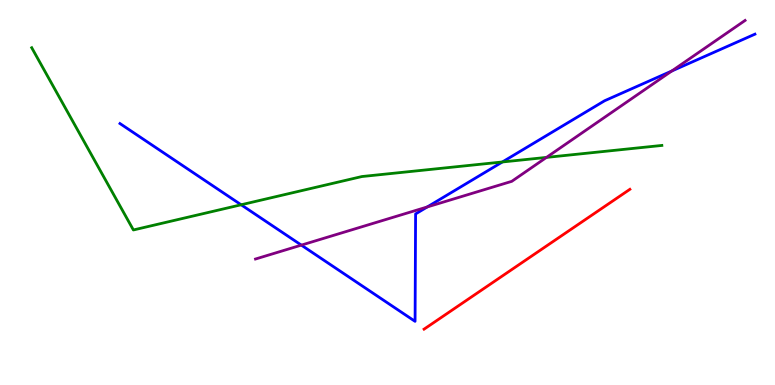[{'lines': ['blue', 'red'], 'intersections': []}, {'lines': ['green', 'red'], 'intersections': []}, {'lines': ['purple', 'red'], 'intersections': []}, {'lines': ['blue', 'green'], 'intersections': [{'x': 3.11, 'y': 4.68}, {'x': 6.48, 'y': 5.79}]}, {'lines': ['blue', 'purple'], 'intersections': [{'x': 3.89, 'y': 3.63}, {'x': 5.51, 'y': 4.62}, {'x': 8.67, 'y': 8.16}]}, {'lines': ['green', 'purple'], 'intersections': [{'x': 7.05, 'y': 5.91}]}]